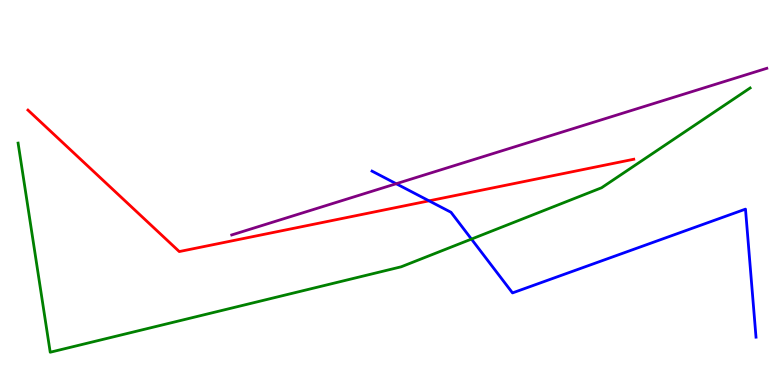[{'lines': ['blue', 'red'], 'intersections': [{'x': 5.54, 'y': 4.78}]}, {'lines': ['green', 'red'], 'intersections': []}, {'lines': ['purple', 'red'], 'intersections': []}, {'lines': ['blue', 'green'], 'intersections': [{'x': 6.08, 'y': 3.79}]}, {'lines': ['blue', 'purple'], 'intersections': [{'x': 5.11, 'y': 5.23}]}, {'lines': ['green', 'purple'], 'intersections': []}]